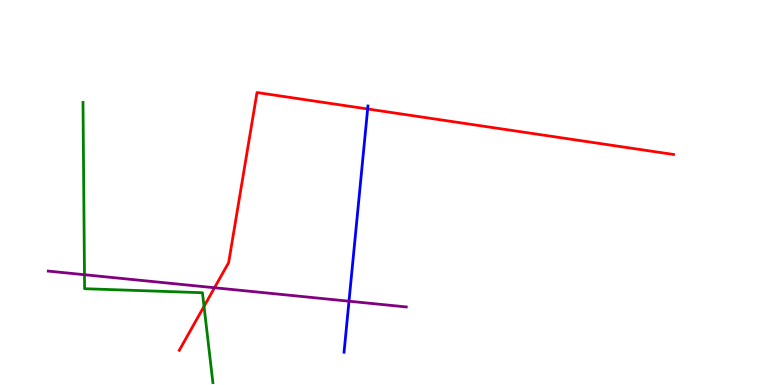[{'lines': ['blue', 'red'], 'intersections': [{'x': 4.74, 'y': 7.17}]}, {'lines': ['green', 'red'], 'intersections': [{'x': 2.63, 'y': 2.04}]}, {'lines': ['purple', 'red'], 'intersections': [{'x': 2.77, 'y': 2.53}]}, {'lines': ['blue', 'green'], 'intersections': []}, {'lines': ['blue', 'purple'], 'intersections': [{'x': 4.5, 'y': 2.18}]}, {'lines': ['green', 'purple'], 'intersections': [{'x': 1.09, 'y': 2.86}]}]